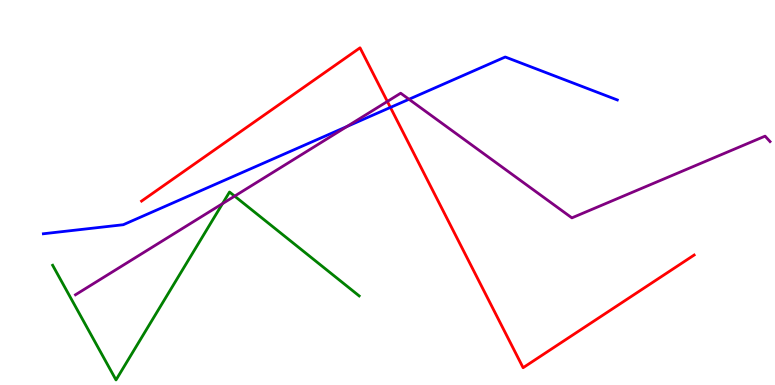[{'lines': ['blue', 'red'], 'intersections': [{'x': 5.04, 'y': 7.21}]}, {'lines': ['green', 'red'], 'intersections': []}, {'lines': ['purple', 'red'], 'intersections': [{'x': 5.0, 'y': 7.36}]}, {'lines': ['blue', 'green'], 'intersections': []}, {'lines': ['blue', 'purple'], 'intersections': [{'x': 4.48, 'y': 6.71}, {'x': 5.28, 'y': 7.42}]}, {'lines': ['green', 'purple'], 'intersections': [{'x': 2.87, 'y': 4.71}, {'x': 3.03, 'y': 4.91}]}]